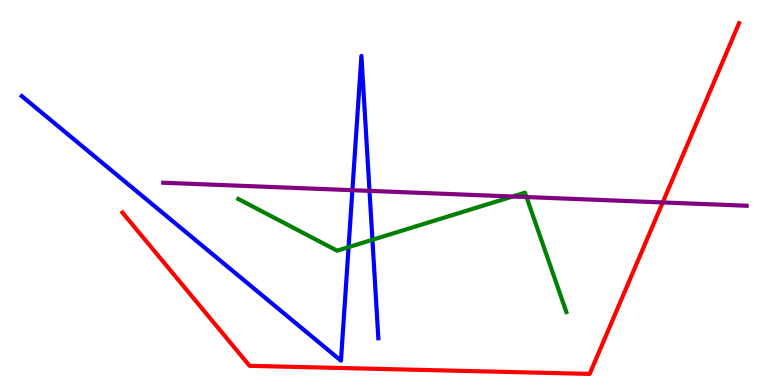[{'lines': ['blue', 'red'], 'intersections': []}, {'lines': ['green', 'red'], 'intersections': []}, {'lines': ['purple', 'red'], 'intersections': [{'x': 8.55, 'y': 4.74}]}, {'lines': ['blue', 'green'], 'intersections': [{'x': 4.5, 'y': 3.58}, {'x': 4.81, 'y': 3.77}]}, {'lines': ['blue', 'purple'], 'intersections': [{'x': 4.55, 'y': 5.06}, {'x': 4.77, 'y': 5.04}]}, {'lines': ['green', 'purple'], 'intersections': [{'x': 6.61, 'y': 4.9}, {'x': 6.79, 'y': 4.88}]}]